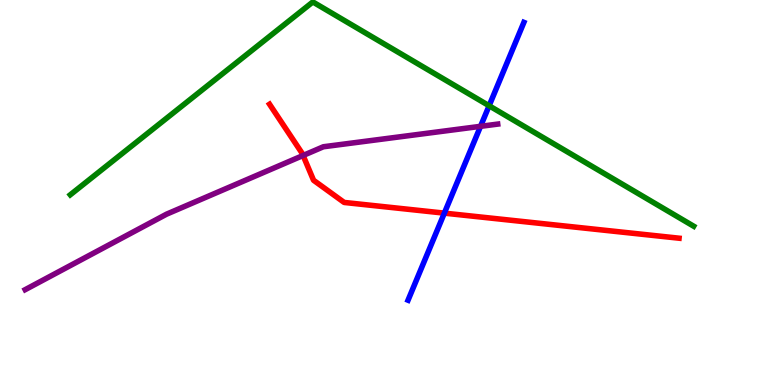[{'lines': ['blue', 'red'], 'intersections': [{'x': 5.73, 'y': 4.46}]}, {'lines': ['green', 'red'], 'intersections': []}, {'lines': ['purple', 'red'], 'intersections': [{'x': 3.91, 'y': 5.96}]}, {'lines': ['blue', 'green'], 'intersections': [{'x': 6.31, 'y': 7.25}]}, {'lines': ['blue', 'purple'], 'intersections': [{'x': 6.2, 'y': 6.72}]}, {'lines': ['green', 'purple'], 'intersections': []}]